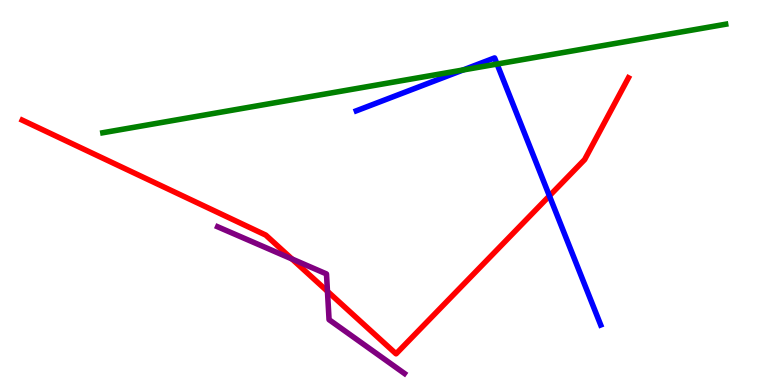[{'lines': ['blue', 'red'], 'intersections': [{'x': 7.09, 'y': 4.91}]}, {'lines': ['green', 'red'], 'intersections': []}, {'lines': ['purple', 'red'], 'intersections': [{'x': 3.77, 'y': 3.27}, {'x': 4.23, 'y': 2.43}]}, {'lines': ['blue', 'green'], 'intersections': [{'x': 5.98, 'y': 8.18}, {'x': 6.41, 'y': 8.34}]}, {'lines': ['blue', 'purple'], 'intersections': []}, {'lines': ['green', 'purple'], 'intersections': []}]